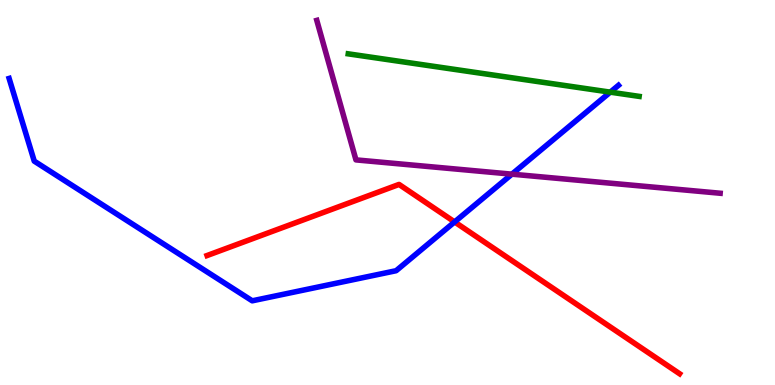[{'lines': ['blue', 'red'], 'intersections': [{'x': 5.87, 'y': 4.24}]}, {'lines': ['green', 'red'], 'intersections': []}, {'lines': ['purple', 'red'], 'intersections': []}, {'lines': ['blue', 'green'], 'intersections': [{'x': 7.87, 'y': 7.61}]}, {'lines': ['blue', 'purple'], 'intersections': [{'x': 6.61, 'y': 5.48}]}, {'lines': ['green', 'purple'], 'intersections': []}]